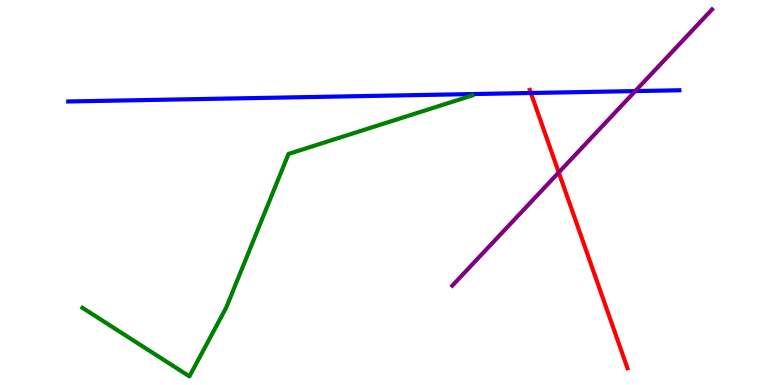[{'lines': ['blue', 'red'], 'intersections': [{'x': 6.85, 'y': 7.58}]}, {'lines': ['green', 'red'], 'intersections': []}, {'lines': ['purple', 'red'], 'intersections': [{'x': 7.21, 'y': 5.52}]}, {'lines': ['blue', 'green'], 'intersections': []}, {'lines': ['blue', 'purple'], 'intersections': [{'x': 8.2, 'y': 7.63}]}, {'lines': ['green', 'purple'], 'intersections': []}]